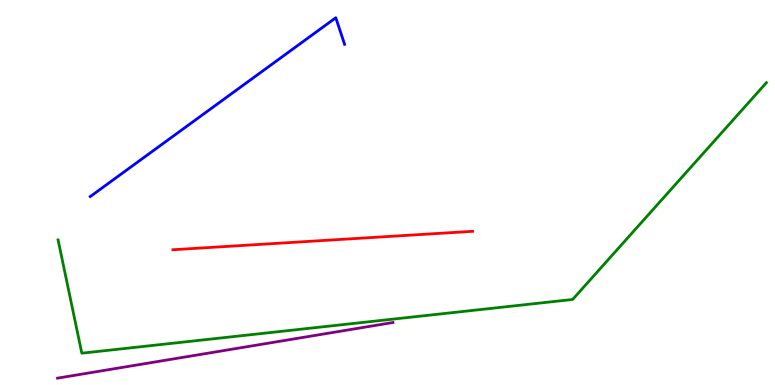[{'lines': ['blue', 'red'], 'intersections': []}, {'lines': ['green', 'red'], 'intersections': []}, {'lines': ['purple', 'red'], 'intersections': []}, {'lines': ['blue', 'green'], 'intersections': []}, {'lines': ['blue', 'purple'], 'intersections': []}, {'lines': ['green', 'purple'], 'intersections': []}]